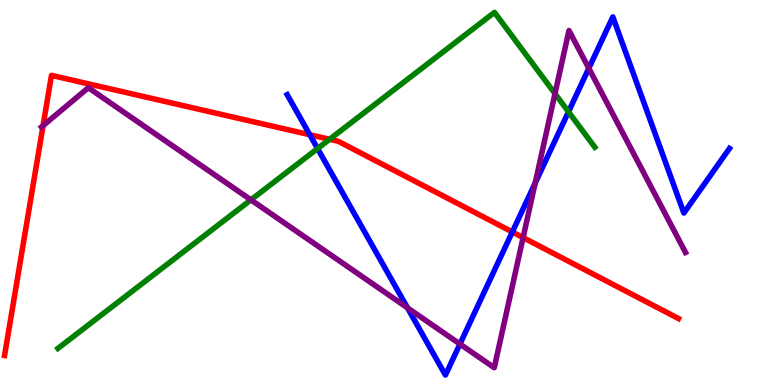[{'lines': ['blue', 'red'], 'intersections': [{'x': 4.0, 'y': 6.5}, {'x': 6.61, 'y': 3.97}]}, {'lines': ['green', 'red'], 'intersections': [{'x': 4.25, 'y': 6.38}]}, {'lines': ['purple', 'red'], 'intersections': [{'x': 0.556, 'y': 6.74}, {'x': 6.75, 'y': 3.83}]}, {'lines': ['blue', 'green'], 'intersections': [{'x': 4.1, 'y': 6.14}, {'x': 7.34, 'y': 7.1}]}, {'lines': ['blue', 'purple'], 'intersections': [{'x': 5.26, 'y': 2.0}, {'x': 5.93, 'y': 1.06}, {'x': 6.91, 'y': 5.25}, {'x': 7.6, 'y': 8.23}]}, {'lines': ['green', 'purple'], 'intersections': [{'x': 3.24, 'y': 4.81}, {'x': 7.16, 'y': 7.57}]}]